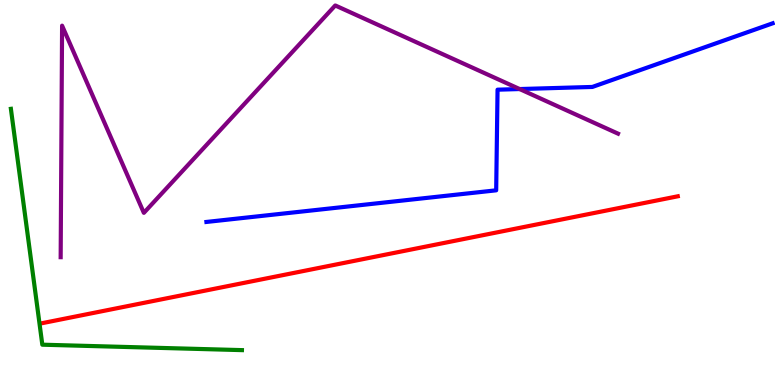[{'lines': ['blue', 'red'], 'intersections': []}, {'lines': ['green', 'red'], 'intersections': []}, {'lines': ['purple', 'red'], 'intersections': []}, {'lines': ['blue', 'green'], 'intersections': []}, {'lines': ['blue', 'purple'], 'intersections': [{'x': 6.71, 'y': 7.69}]}, {'lines': ['green', 'purple'], 'intersections': []}]